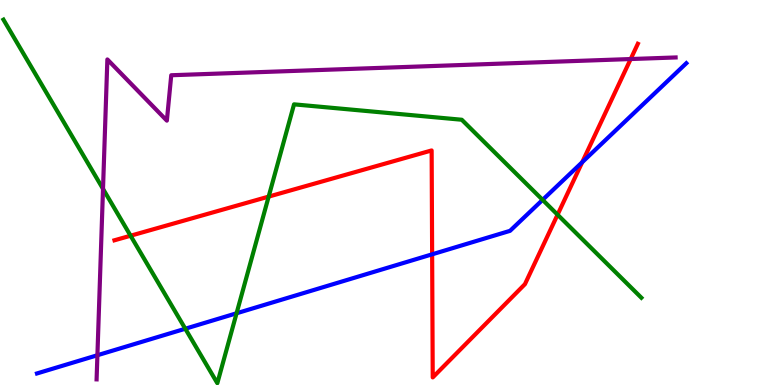[{'lines': ['blue', 'red'], 'intersections': [{'x': 5.58, 'y': 3.39}, {'x': 7.51, 'y': 5.79}]}, {'lines': ['green', 'red'], 'intersections': [{'x': 1.68, 'y': 3.88}, {'x': 3.47, 'y': 4.89}, {'x': 7.19, 'y': 4.42}]}, {'lines': ['purple', 'red'], 'intersections': [{'x': 8.14, 'y': 8.47}]}, {'lines': ['blue', 'green'], 'intersections': [{'x': 2.39, 'y': 1.46}, {'x': 3.05, 'y': 1.86}, {'x': 7.0, 'y': 4.81}]}, {'lines': ['blue', 'purple'], 'intersections': [{'x': 1.26, 'y': 0.773}]}, {'lines': ['green', 'purple'], 'intersections': [{'x': 1.33, 'y': 5.09}]}]